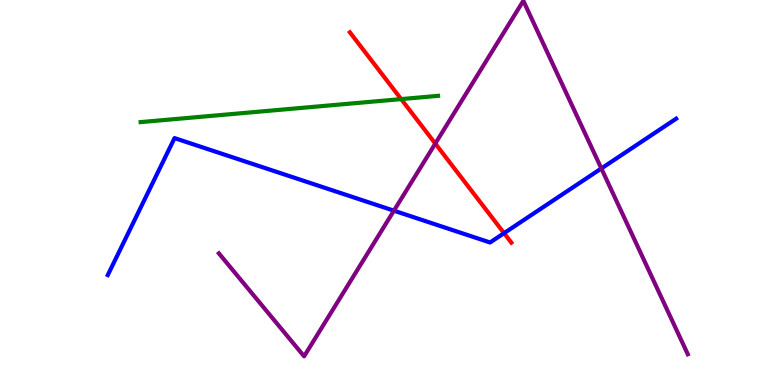[{'lines': ['blue', 'red'], 'intersections': [{'x': 6.5, 'y': 3.94}]}, {'lines': ['green', 'red'], 'intersections': [{'x': 5.18, 'y': 7.43}]}, {'lines': ['purple', 'red'], 'intersections': [{'x': 5.62, 'y': 6.27}]}, {'lines': ['blue', 'green'], 'intersections': []}, {'lines': ['blue', 'purple'], 'intersections': [{'x': 5.08, 'y': 4.53}, {'x': 7.76, 'y': 5.62}]}, {'lines': ['green', 'purple'], 'intersections': []}]